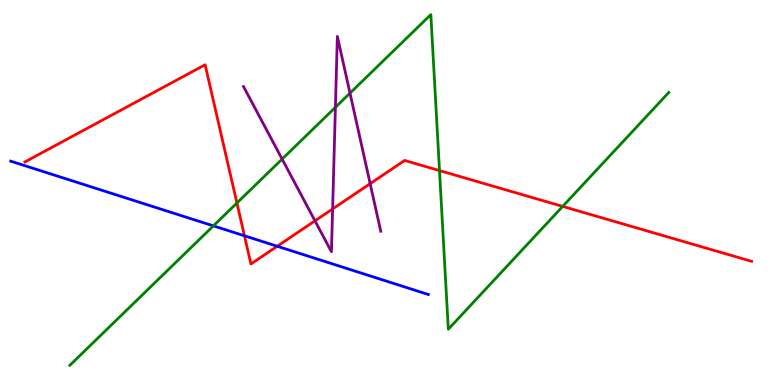[{'lines': ['blue', 'red'], 'intersections': [{'x': 3.15, 'y': 3.88}, {'x': 3.58, 'y': 3.6}]}, {'lines': ['green', 'red'], 'intersections': [{'x': 3.06, 'y': 4.73}, {'x': 5.67, 'y': 5.57}, {'x': 7.26, 'y': 4.64}]}, {'lines': ['purple', 'red'], 'intersections': [{'x': 4.06, 'y': 4.26}, {'x': 4.29, 'y': 4.57}, {'x': 4.78, 'y': 5.23}]}, {'lines': ['blue', 'green'], 'intersections': [{'x': 2.75, 'y': 4.13}]}, {'lines': ['blue', 'purple'], 'intersections': []}, {'lines': ['green', 'purple'], 'intersections': [{'x': 3.64, 'y': 5.87}, {'x': 4.33, 'y': 7.21}, {'x': 4.52, 'y': 7.58}]}]